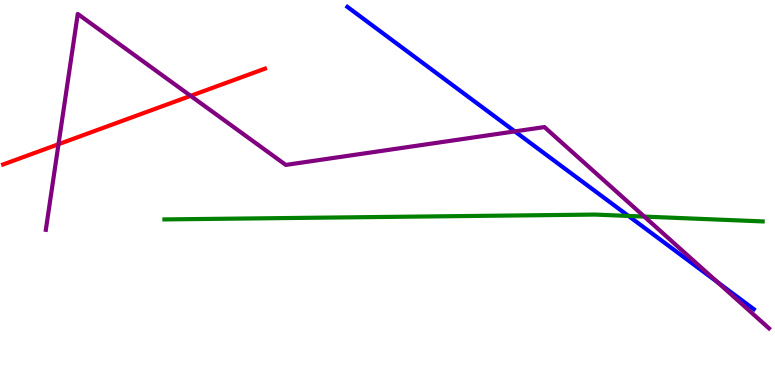[{'lines': ['blue', 'red'], 'intersections': []}, {'lines': ['green', 'red'], 'intersections': []}, {'lines': ['purple', 'red'], 'intersections': [{'x': 0.755, 'y': 6.25}, {'x': 2.46, 'y': 7.51}]}, {'lines': ['blue', 'green'], 'intersections': [{'x': 8.11, 'y': 4.39}]}, {'lines': ['blue', 'purple'], 'intersections': [{'x': 6.64, 'y': 6.59}, {'x': 9.26, 'y': 2.67}]}, {'lines': ['green', 'purple'], 'intersections': [{'x': 8.31, 'y': 4.37}]}]